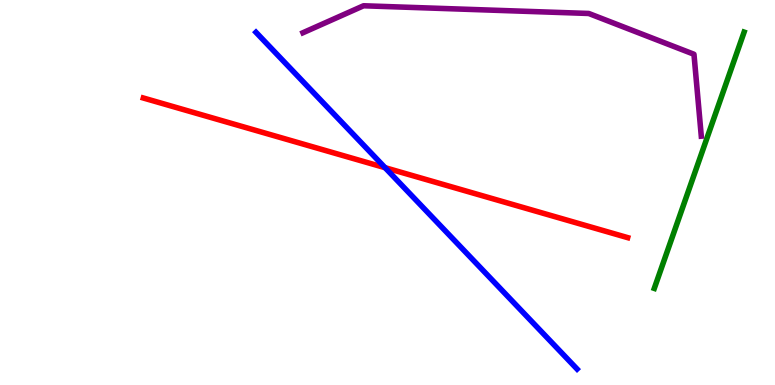[{'lines': ['blue', 'red'], 'intersections': [{'x': 4.97, 'y': 5.64}]}, {'lines': ['green', 'red'], 'intersections': []}, {'lines': ['purple', 'red'], 'intersections': []}, {'lines': ['blue', 'green'], 'intersections': []}, {'lines': ['blue', 'purple'], 'intersections': []}, {'lines': ['green', 'purple'], 'intersections': []}]